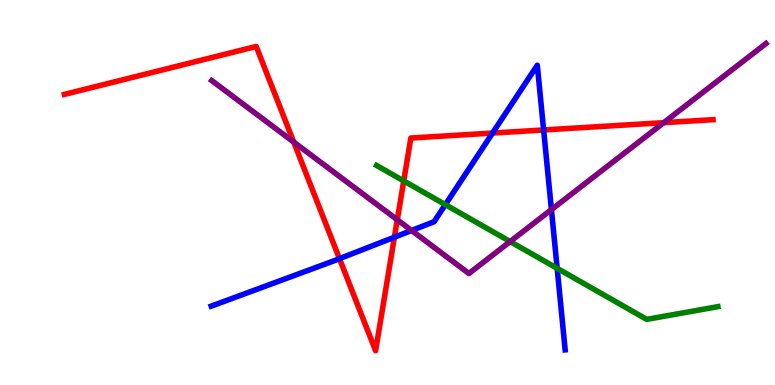[{'lines': ['blue', 'red'], 'intersections': [{'x': 4.38, 'y': 3.28}, {'x': 5.09, 'y': 3.84}, {'x': 6.36, 'y': 6.54}, {'x': 7.01, 'y': 6.62}]}, {'lines': ['green', 'red'], 'intersections': [{'x': 5.21, 'y': 5.3}]}, {'lines': ['purple', 'red'], 'intersections': [{'x': 3.79, 'y': 6.31}, {'x': 5.13, 'y': 4.29}, {'x': 8.56, 'y': 6.81}]}, {'lines': ['blue', 'green'], 'intersections': [{'x': 5.75, 'y': 4.68}, {'x': 7.19, 'y': 3.03}]}, {'lines': ['blue', 'purple'], 'intersections': [{'x': 5.31, 'y': 4.01}, {'x': 7.12, 'y': 4.56}]}, {'lines': ['green', 'purple'], 'intersections': [{'x': 6.58, 'y': 3.73}]}]